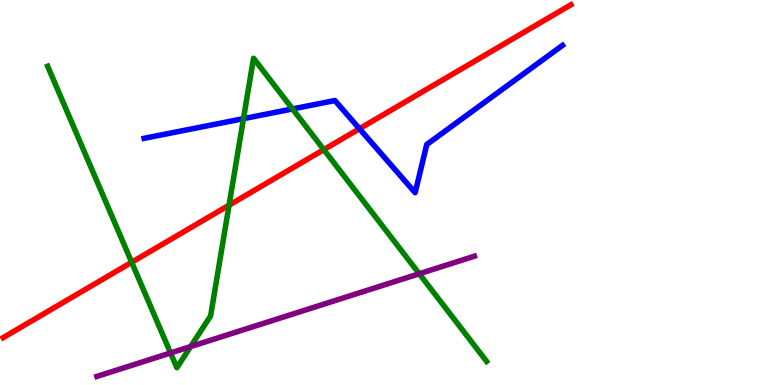[{'lines': ['blue', 'red'], 'intersections': [{'x': 4.64, 'y': 6.66}]}, {'lines': ['green', 'red'], 'intersections': [{'x': 1.7, 'y': 3.19}, {'x': 2.96, 'y': 4.67}, {'x': 4.18, 'y': 6.11}]}, {'lines': ['purple', 'red'], 'intersections': []}, {'lines': ['blue', 'green'], 'intersections': [{'x': 3.14, 'y': 6.92}, {'x': 3.77, 'y': 7.17}]}, {'lines': ['blue', 'purple'], 'intersections': []}, {'lines': ['green', 'purple'], 'intersections': [{'x': 2.2, 'y': 0.832}, {'x': 2.46, 'y': 0.998}, {'x': 5.41, 'y': 2.89}]}]